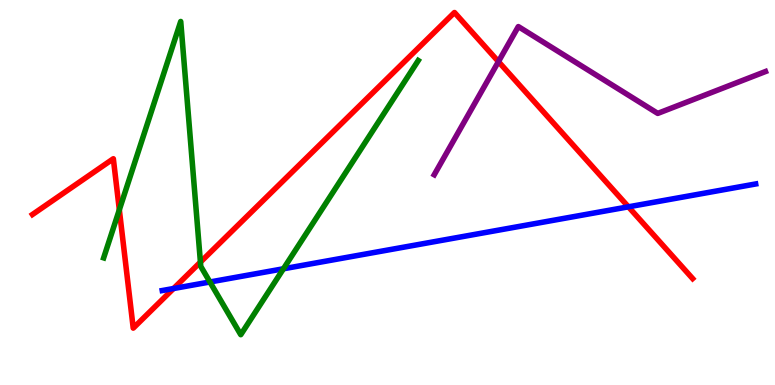[{'lines': ['blue', 'red'], 'intersections': [{'x': 2.24, 'y': 2.51}, {'x': 8.11, 'y': 4.63}]}, {'lines': ['green', 'red'], 'intersections': [{'x': 1.54, 'y': 4.55}, {'x': 2.59, 'y': 3.19}]}, {'lines': ['purple', 'red'], 'intersections': [{'x': 6.43, 'y': 8.4}]}, {'lines': ['blue', 'green'], 'intersections': [{'x': 2.71, 'y': 2.68}, {'x': 3.66, 'y': 3.02}]}, {'lines': ['blue', 'purple'], 'intersections': []}, {'lines': ['green', 'purple'], 'intersections': []}]